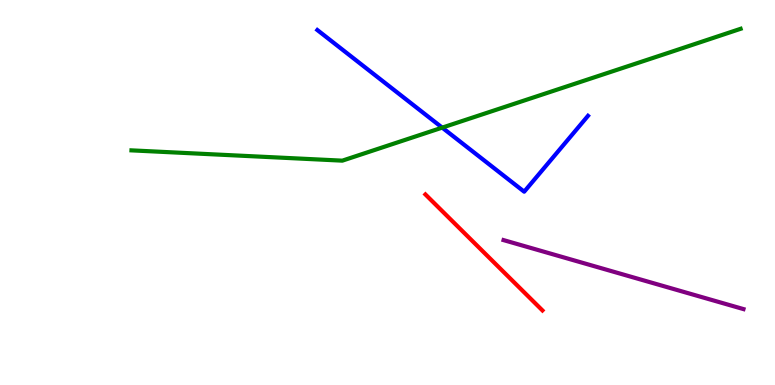[{'lines': ['blue', 'red'], 'intersections': []}, {'lines': ['green', 'red'], 'intersections': []}, {'lines': ['purple', 'red'], 'intersections': []}, {'lines': ['blue', 'green'], 'intersections': [{'x': 5.71, 'y': 6.69}]}, {'lines': ['blue', 'purple'], 'intersections': []}, {'lines': ['green', 'purple'], 'intersections': []}]